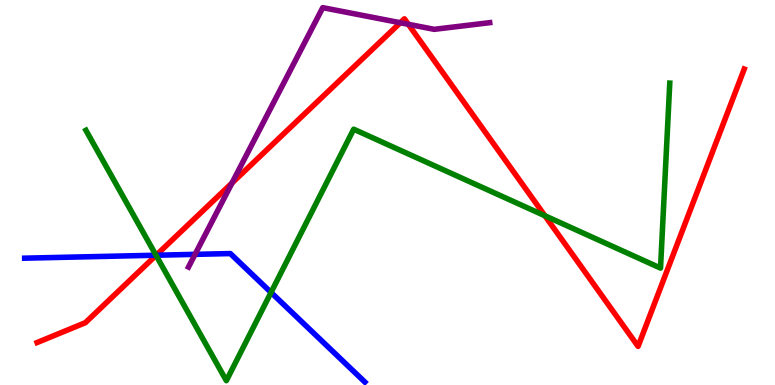[{'lines': ['blue', 'red'], 'intersections': [{'x': 2.02, 'y': 3.37}]}, {'lines': ['green', 'red'], 'intersections': [{'x': 2.01, 'y': 3.37}, {'x': 7.03, 'y': 4.4}]}, {'lines': ['purple', 'red'], 'intersections': [{'x': 2.99, 'y': 5.25}, {'x': 5.16, 'y': 9.41}, {'x': 5.27, 'y': 9.37}]}, {'lines': ['blue', 'green'], 'intersections': [{'x': 2.01, 'y': 3.37}, {'x': 3.5, 'y': 2.4}]}, {'lines': ['blue', 'purple'], 'intersections': [{'x': 2.52, 'y': 3.39}]}, {'lines': ['green', 'purple'], 'intersections': []}]